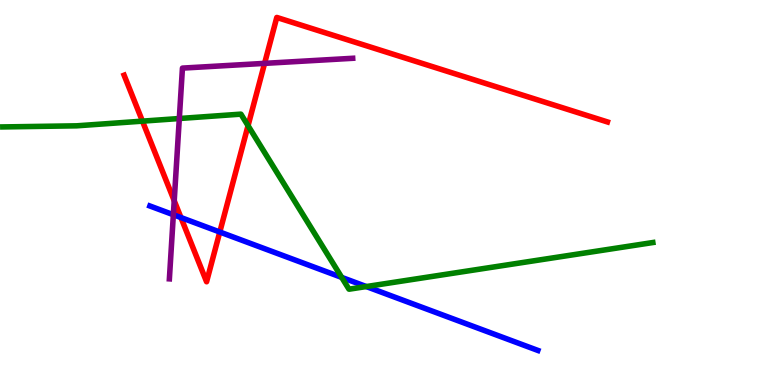[{'lines': ['blue', 'red'], 'intersections': [{'x': 2.33, 'y': 4.35}, {'x': 2.84, 'y': 3.97}]}, {'lines': ['green', 'red'], 'intersections': [{'x': 1.84, 'y': 6.85}, {'x': 3.2, 'y': 6.74}]}, {'lines': ['purple', 'red'], 'intersections': [{'x': 2.25, 'y': 4.79}, {'x': 3.41, 'y': 8.35}]}, {'lines': ['blue', 'green'], 'intersections': [{'x': 4.41, 'y': 2.79}, {'x': 4.73, 'y': 2.56}]}, {'lines': ['blue', 'purple'], 'intersections': [{'x': 2.24, 'y': 4.42}]}, {'lines': ['green', 'purple'], 'intersections': [{'x': 2.31, 'y': 6.92}]}]